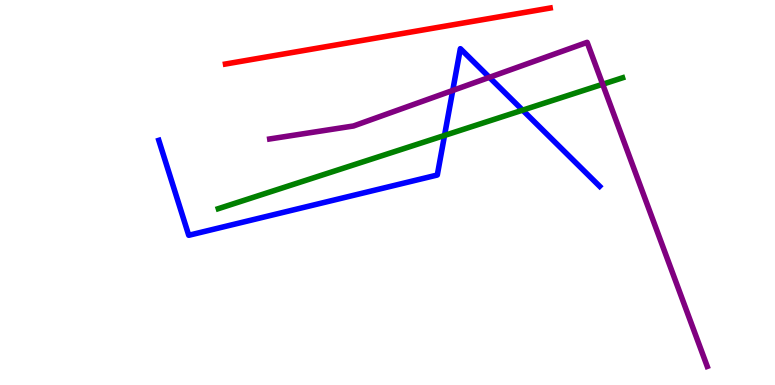[{'lines': ['blue', 'red'], 'intersections': []}, {'lines': ['green', 'red'], 'intersections': []}, {'lines': ['purple', 'red'], 'intersections': []}, {'lines': ['blue', 'green'], 'intersections': [{'x': 5.74, 'y': 6.48}, {'x': 6.74, 'y': 7.14}]}, {'lines': ['blue', 'purple'], 'intersections': [{'x': 5.84, 'y': 7.65}, {'x': 6.31, 'y': 7.99}]}, {'lines': ['green', 'purple'], 'intersections': [{'x': 7.78, 'y': 7.81}]}]